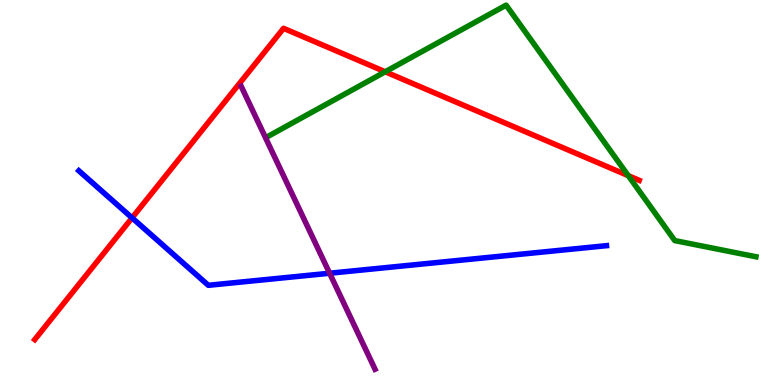[{'lines': ['blue', 'red'], 'intersections': [{'x': 1.7, 'y': 4.34}]}, {'lines': ['green', 'red'], 'intersections': [{'x': 4.97, 'y': 8.14}, {'x': 8.11, 'y': 5.44}]}, {'lines': ['purple', 'red'], 'intersections': []}, {'lines': ['blue', 'green'], 'intersections': []}, {'lines': ['blue', 'purple'], 'intersections': [{'x': 4.25, 'y': 2.9}]}, {'lines': ['green', 'purple'], 'intersections': []}]